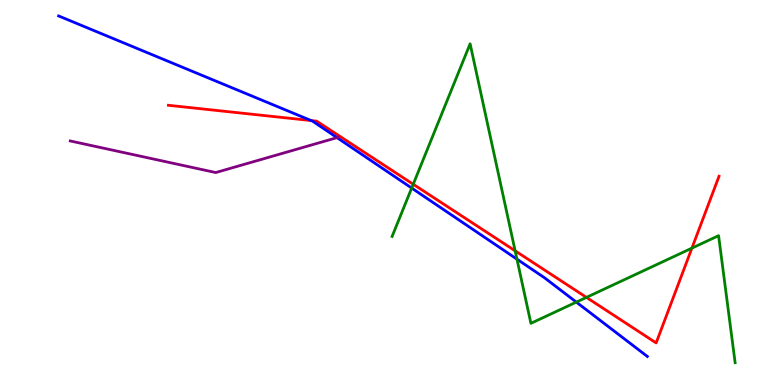[{'lines': ['blue', 'red'], 'intersections': [{'x': 4.02, 'y': 6.87}]}, {'lines': ['green', 'red'], 'intersections': [{'x': 5.33, 'y': 5.21}, {'x': 6.65, 'y': 3.49}, {'x': 7.57, 'y': 2.28}, {'x': 8.93, 'y': 3.55}]}, {'lines': ['purple', 'red'], 'intersections': []}, {'lines': ['blue', 'green'], 'intersections': [{'x': 5.31, 'y': 5.12}, {'x': 6.67, 'y': 3.27}, {'x': 7.44, 'y': 2.15}]}, {'lines': ['blue', 'purple'], 'intersections': [{'x': 4.35, 'y': 6.43}]}, {'lines': ['green', 'purple'], 'intersections': []}]